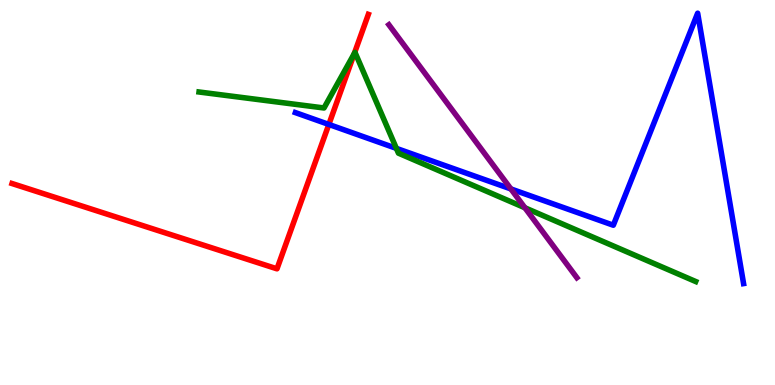[{'lines': ['blue', 'red'], 'intersections': [{'x': 4.24, 'y': 6.77}]}, {'lines': ['green', 'red'], 'intersections': [{'x': 4.57, 'y': 8.61}]}, {'lines': ['purple', 'red'], 'intersections': []}, {'lines': ['blue', 'green'], 'intersections': [{'x': 5.11, 'y': 6.15}]}, {'lines': ['blue', 'purple'], 'intersections': [{'x': 6.59, 'y': 5.09}]}, {'lines': ['green', 'purple'], 'intersections': [{'x': 6.77, 'y': 4.6}]}]